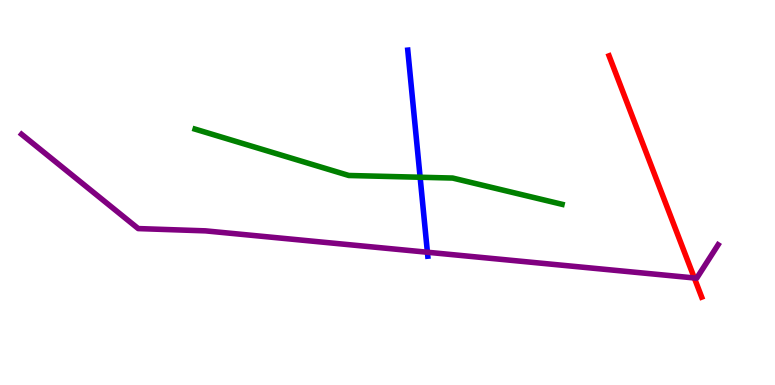[{'lines': ['blue', 'red'], 'intersections': []}, {'lines': ['green', 'red'], 'intersections': []}, {'lines': ['purple', 'red'], 'intersections': [{'x': 8.96, 'y': 2.78}]}, {'lines': ['blue', 'green'], 'intersections': [{'x': 5.42, 'y': 5.4}]}, {'lines': ['blue', 'purple'], 'intersections': [{'x': 5.51, 'y': 3.45}]}, {'lines': ['green', 'purple'], 'intersections': []}]